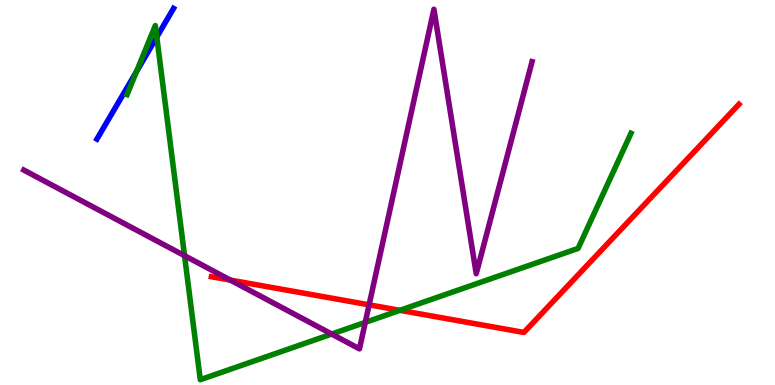[{'lines': ['blue', 'red'], 'intersections': []}, {'lines': ['green', 'red'], 'intersections': [{'x': 5.16, 'y': 1.94}]}, {'lines': ['purple', 'red'], 'intersections': [{'x': 2.97, 'y': 2.72}, {'x': 4.76, 'y': 2.08}]}, {'lines': ['blue', 'green'], 'intersections': [{'x': 1.76, 'y': 8.14}, {'x': 2.02, 'y': 9.04}]}, {'lines': ['blue', 'purple'], 'intersections': []}, {'lines': ['green', 'purple'], 'intersections': [{'x': 2.38, 'y': 3.36}, {'x': 4.28, 'y': 1.32}, {'x': 4.71, 'y': 1.63}]}]